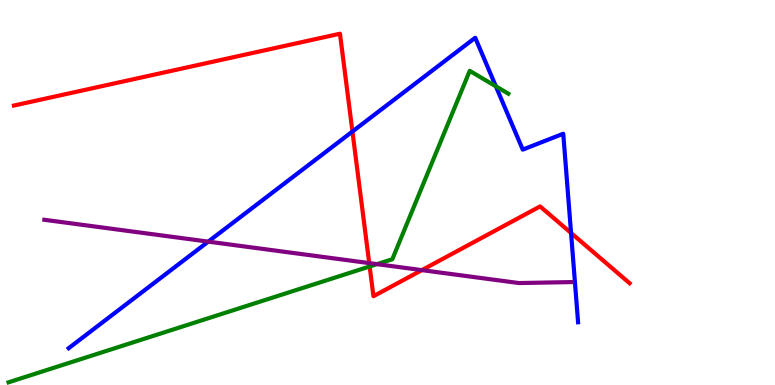[{'lines': ['blue', 'red'], 'intersections': [{'x': 4.55, 'y': 6.58}, {'x': 7.37, 'y': 3.95}]}, {'lines': ['green', 'red'], 'intersections': [{'x': 4.77, 'y': 3.08}]}, {'lines': ['purple', 'red'], 'intersections': [{'x': 4.76, 'y': 3.17}, {'x': 5.44, 'y': 2.98}]}, {'lines': ['blue', 'green'], 'intersections': [{'x': 6.4, 'y': 7.76}]}, {'lines': ['blue', 'purple'], 'intersections': [{'x': 2.69, 'y': 3.72}]}, {'lines': ['green', 'purple'], 'intersections': [{'x': 4.86, 'y': 3.14}]}]